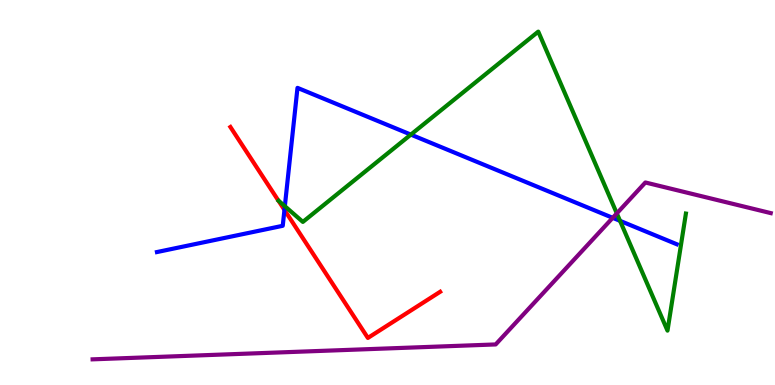[{'lines': ['blue', 'red'], 'intersections': [{'x': 3.67, 'y': 4.55}]}, {'lines': ['green', 'red'], 'intersections': []}, {'lines': ['purple', 'red'], 'intersections': []}, {'lines': ['blue', 'green'], 'intersections': [{'x': 3.68, 'y': 4.64}, {'x': 5.3, 'y': 6.5}, {'x': 8.0, 'y': 4.26}]}, {'lines': ['blue', 'purple'], 'intersections': [{'x': 7.91, 'y': 4.34}]}, {'lines': ['green', 'purple'], 'intersections': [{'x': 7.96, 'y': 4.46}]}]